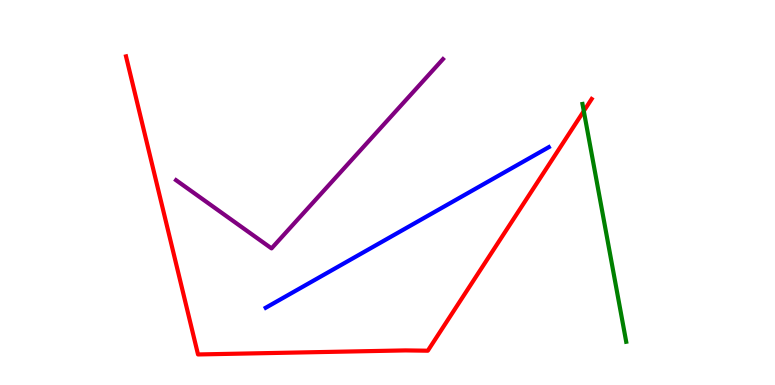[{'lines': ['blue', 'red'], 'intersections': []}, {'lines': ['green', 'red'], 'intersections': [{'x': 7.53, 'y': 7.12}]}, {'lines': ['purple', 'red'], 'intersections': []}, {'lines': ['blue', 'green'], 'intersections': []}, {'lines': ['blue', 'purple'], 'intersections': []}, {'lines': ['green', 'purple'], 'intersections': []}]